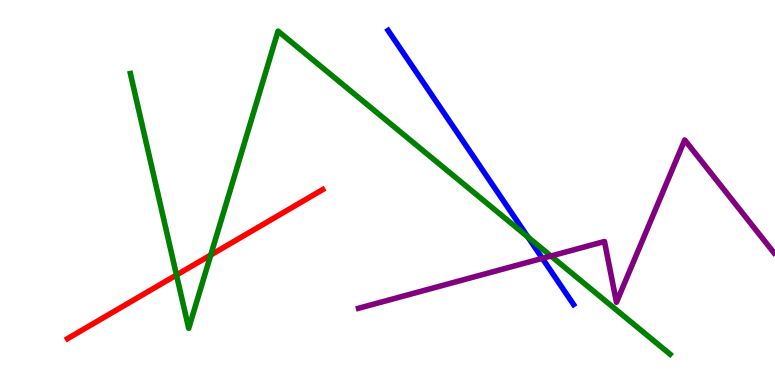[{'lines': ['blue', 'red'], 'intersections': []}, {'lines': ['green', 'red'], 'intersections': [{'x': 2.28, 'y': 2.86}, {'x': 2.72, 'y': 3.38}]}, {'lines': ['purple', 'red'], 'intersections': []}, {'lines': ['blue', 'green'], 'intersections': [{'x': 6.81, 'y': 3.84}]}, {'lines': ['blue', 'purple'], 'intersections': [{'x': 7.0, 'y': 3.29}]}, {'lines': ['green', 'purple'], 'intersections': [{'x': 7.11, 'y': 3.35}]}]